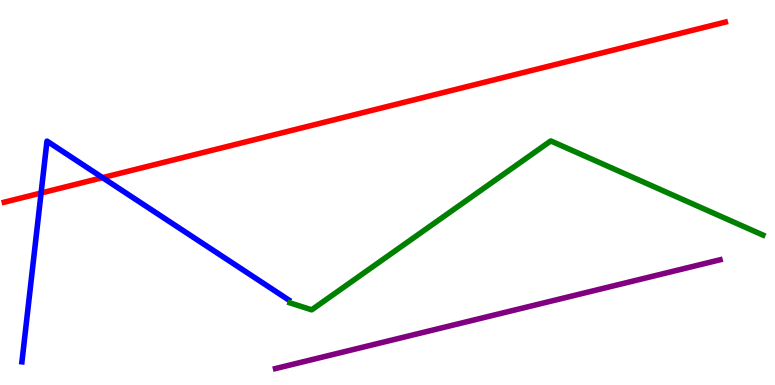[{'lines': ['blue', 'red'], 'intersections': [{'x': 0.53, 'y': 4.99}, {'x': 1.32, 'y': 5.39}]}, {'lines': ['green', 'red'], 'intersections': []}, {'lines': ['purple', 'red'], 'intersections': []}, {'lines': ['blue', 'green'], 'intersections': []}, {'lines': ['blue', 'purple'], 'intersections': []}, {'lines': ['green', 'purple'], 'intersections': []}]